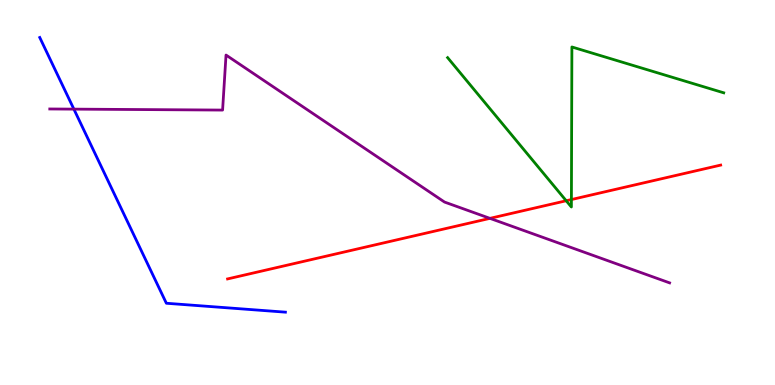[{'lines': ['blue', 'red'], 'intersections': []}, {'lines': ['green', 'red'], 'intersections': [{'x': 7.31, 'y': 4.79}, {'x': 7.37, 'y': 4.82}]}, {'lines': ['purple', 'red'], 'intersections': [{'x': 6.32, 'y': 4.33}]}, {'lines': ['blue', 'green'], 'intersections': []}, {'lines': ['blue', 'purple'], 'intersections': [{'x': 0.953, 'y': 7.17}]}, {'lines': ['green', 'purple'], 'intersections': []}]